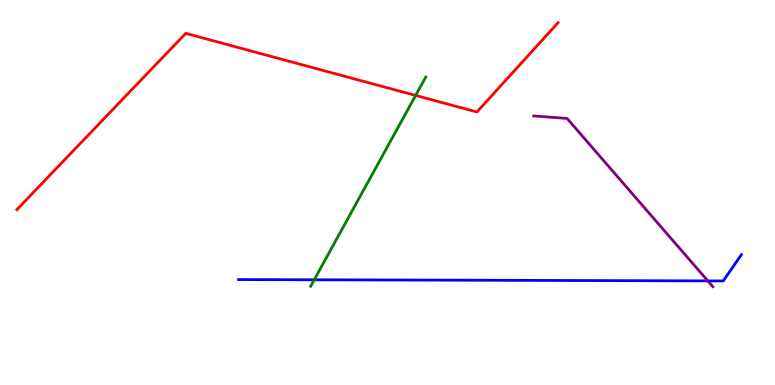[{'lines': ['blue', 'red'], 'intersections': []}, {'lines': ['green', 'red'], 'intersections': [{'x': 5.36, 'y': 7.52}]}, {'lines': ['purple', 'red'], 'intersections': []}, {'lines': ['blue', 'green'], 'intersections': [{'x': 4.05, 'y': 2.73}]}, {'lines': ['blue', 'purple'], 'intersections': [{'x': 9.13, 'y': 2.7}]}, {'lines': ['green', 'purple'], 'intersections': []}]